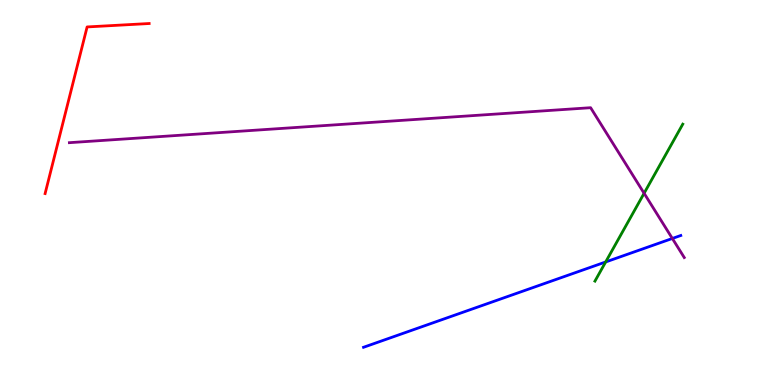[{'lines': ['blue', 'red'], 'intersections': []}, {'lines': ['green', 'red'], 'intersections': []}, {'lines': ['purple', 'red'], 'intersections': []}, {'lines': ['blue', 'green'], 'intersections': [{'x': 7.82, 'y': 3.2}]}, {'lines': ['blue', 'purple'], 'intersections': [{'x': 8.68, 'y': 3.81}]}, {'lines': ['green', 'purple'], 'intersections': [{'x': 8.31, 'y': 4.98}]}]